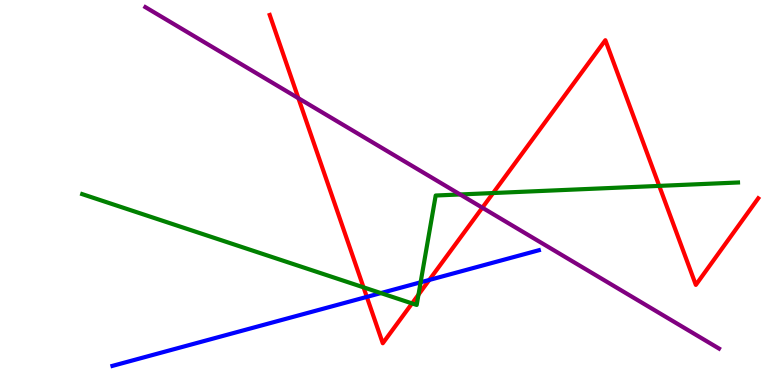[{'lines': ['blue', 'red'], 'intersections': [{'x': 4.73, 'y': 2.29}, {'x': 5.54, 'y': 2.73}]}, {'lines': ['green', 'red'], 'intersections': [{'x': 4.69, 'y': 2.54}, {'x': 5.32, 'y': 2.12}, {'x': 5.4, 'y': 2.35}, {'x': 6.36, 'y': 4.99}, {'x': 8.51, 'y': 5.17}]}, {'lines': ['purple', 'red'], 'intersections': [{'x': 3.85, 'y': 7.45}, {'x': 6.22, 'y': 4.61}]}, {'lines': ['blue', 'green'], 'intersections': [{'x': 4.91, 'y': 2.39}, {'x': 5.43, 'y': 2.67}]}, {'lines': ['blue', 'purple'], 'intersections': []}, {'lines': ['green', 'purple'], 'intersections': [{'x': 5.94, 'y': 4.95}]}]